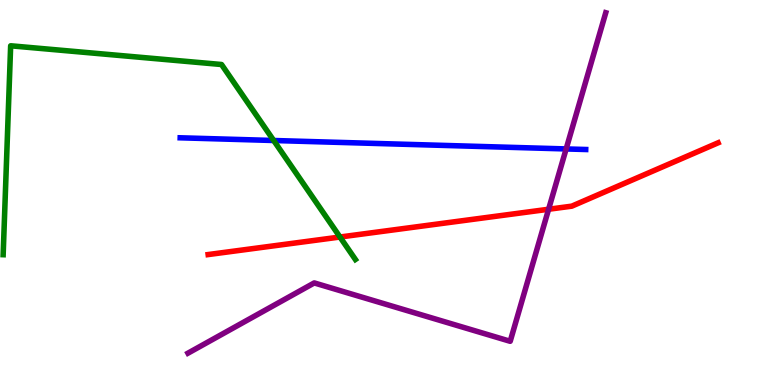[{'lines': ['blue', 'red'], 'intersections': []}, {'lines': ['green', 'red'], 'intersections': [{'x': 4.39, 'y': 3.84}]}, {'lines': ['purple', 'red'], 'intersections': [{'x': 7.08, 'y': 4.56}]}, {'lines': ['blue', 'green'], 'intersections': [{'x': 3.53, 'y': 6.35}]}, {'lines': ['blue', 'purple'], 'intersections': [{'x': 7.31, 'y': 6.13}]}, {'lines': ['green', 'purple'], 'intersections': []}]